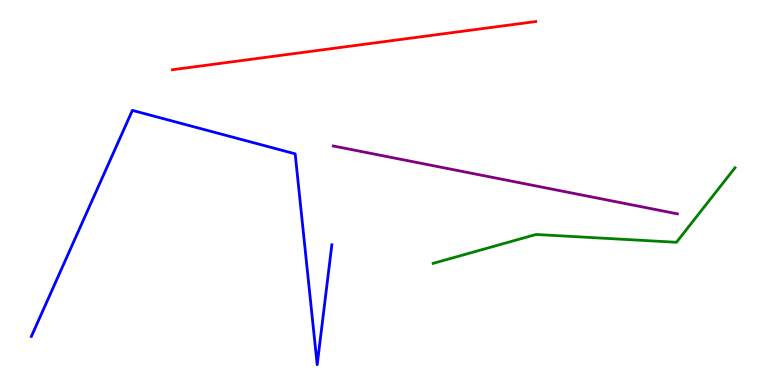[{'lines': ['blue', 'red'], 'intersections': []}, {'lines': ['green', 'red'], 'intersections': []}, {'lines': ['purple', 'red'], 'intersections': []}, {'lines': ['blue', 'green'], 'intersections': []}, {'lines': ['blue', 'purple'], 'intersections': []}, {'lines': ['green', 'purple'], 'intersections': []}]